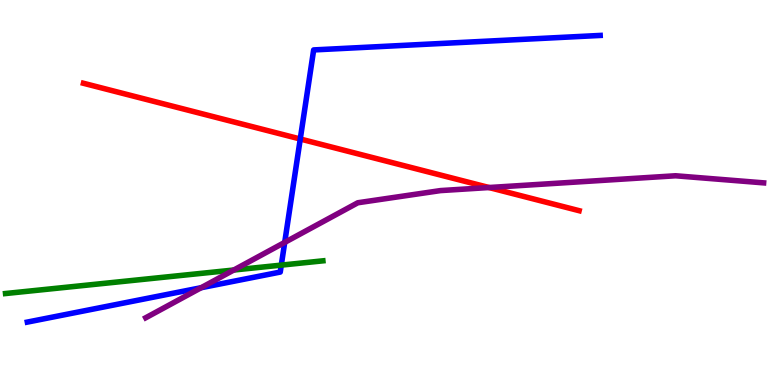[{'lines': ['blue', 'red'], 'intersections': [{'x': 3.87, 'y': 6.39}]}, {'lines': ['green', 'red'], 'intersections': []}, {'lines': ['purple', 'red'], 'intersections': [{'x': 6.31, 'y': 5.13}]}, {'lines': ['blue', 'green'], 'intersections': [{'x': 3.63, 'y': 3.11}]}, {'lines': ['blue', 'purple'], 'intersections': [{'x': 2.6, 'y': 2.53}, {'x': 3.67, 'y': 3.7}]}, {'lines': ['green', 'purple'], 'intersections': [{'x': 3.02, 'y': 2.99}]}]